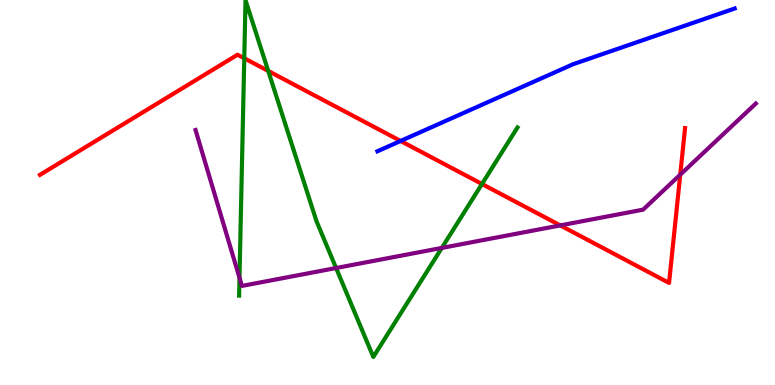[{'lines': ['blue', 'red'], 'intersections': [{'x': 5.17, 'y': 6.34}]}, {'lines': ['green', 'red'], 'intersections': [{'x': 3.15, 'y': 8.49}, {'x': 3.46, 'y': 8.16}, {'x': 6.22, 'y': 5.22}]}, {'lines': ['purple', 'red'], 'intersections': [{'x': 7.23, 'y': 4.15}, {'x': 8.78, 'y': 5.46}]}, {'lines': ['blue', 'green'], 'intersections': []}, {'lines': ['blue', 'purple'], 'intersections': []}, {'lines': ['green', 'purple'], 'intersections': [{'x': 3.09, 'y': 2.78}, {'x': 4.34, 'y': 3.04}, {'x': 5.7, 'y': 3.56}]}]